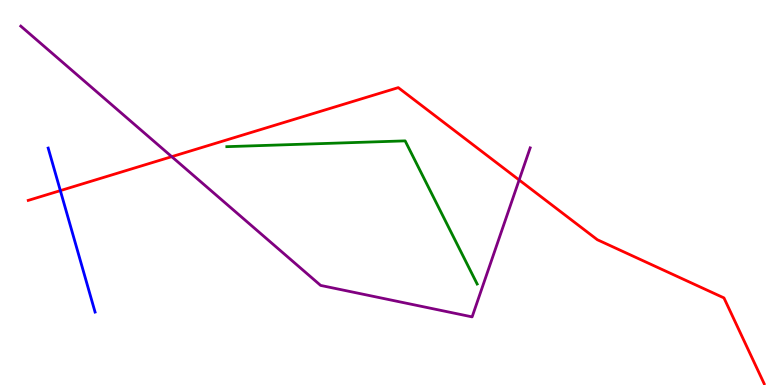[{'lines': ['blue', 'red'], 'intersections': [{'x': 0.779, 'y': 5.05}]}, {'lines': ['green', 'red'], 'intersections': []}, {'lines': ['purple', 'red'], 'intersections': [{'x': 2.22, 'y': 5.93}, {'x': 6.7, 'y': 5.33}]}, {'lines': ['blue', 'green'], 'intersections': []}, {'lines': ['blue', 'purple'], 'intersections': []}, {'lines': ['green', 'purple'], 'intersections': []}]